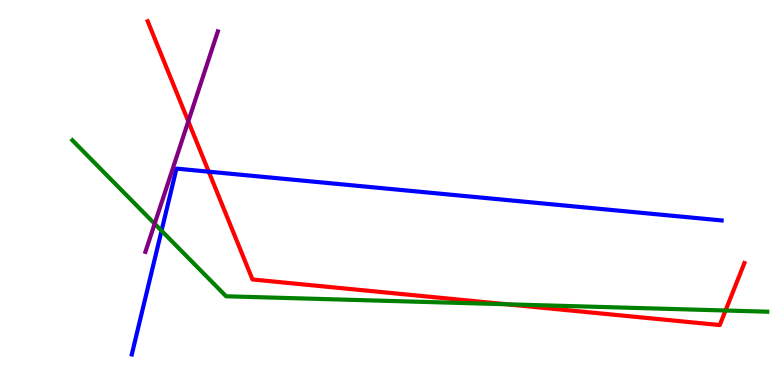[{'lines': ['blue', 'red'], 'intersections': [{'x': 2.69, 'y': 5.54}]}, {'lines': ['green', 'red'], 'intersections': [{'x': 6.54, 'y': 2.1}, {'x': 9.36, 'y': 1.93}]}, {'lines': ['purple', 'red'], 'intersections': [{'x': 2.43, 'y': 6.85}]}, {'lines': ['blue', 'green'], 'intersections': [{'x': 2.08, 'y': 4.01}]}, {'lines': ['blue', 'purple'], 'intersections': []}, {'lines': ['green', 'purple'], 'intersections': [{'x': 2.0, 'y': 4.19}]}]